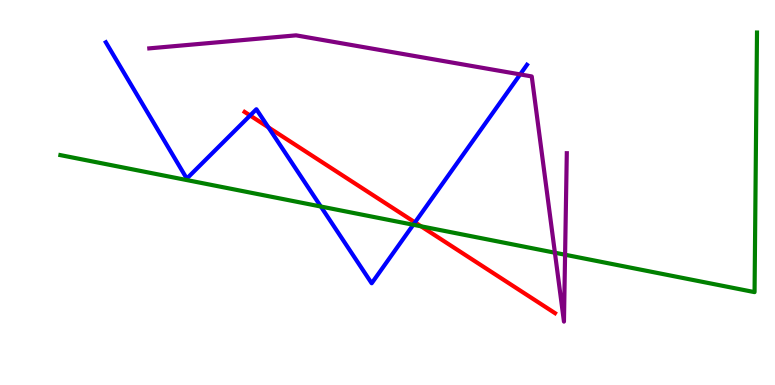[{'lines': ['blue', 'red'], 'intersections': [{'x': 3.23, 'y': 7.0}, {'x': 3.46, 'y': 6.69}, {'x': 5.35, 'y': 4.22}]}, {'lines': ['green', 'red'], 'intersections': [{'x': 5.43, 'y': 4.12}]}, {'lines': ['purple', 'red'], 'intersections': []}, {'lines': ['blue', 'green'], 'intersections': [{'x': 4.14, 'y': 4.64}, {'x': 5.33, 'y': 4.16}]}, {'lines': ['blue', 'purple'], 'intersections': [{'x': 6.71, 'y': 8.07}]}, {'lines': ['green', 'purple'], 'intersections': [{'x': 7.16, 'y': 3.44}, {'x': 7.29, 'y': 3.38}]}]